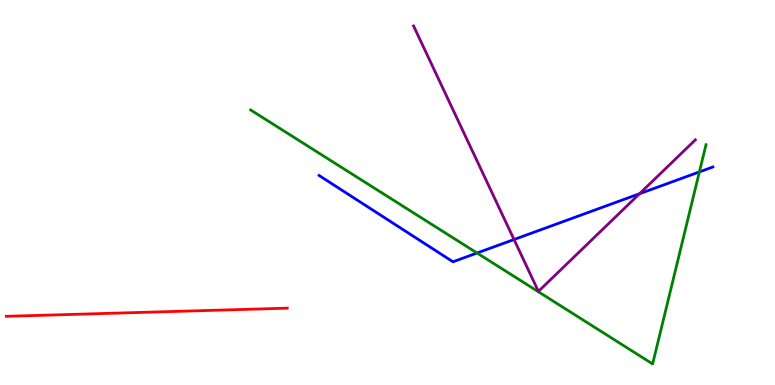[{'lines': ['blue', 'red'], 'intersections': []}, {'lines': ['green', 'red'], 'intersections': []}, {'lines': ['purple', 'red'], 'intersections': []}, {'lines': ['blue', 'green'], 'intersections': [{'x': 6.16, 'y': 3.43}, {'x': 9.02, 'y': 5.53}]}, {'lines': ['blue', 'purple'], 'intersections': [{'x': 6.63, 'y': 3.78}, {'x': 8.25, 'y': 4.97}]}, {'lines': ['green', 'purple'], 'intersections': []}]